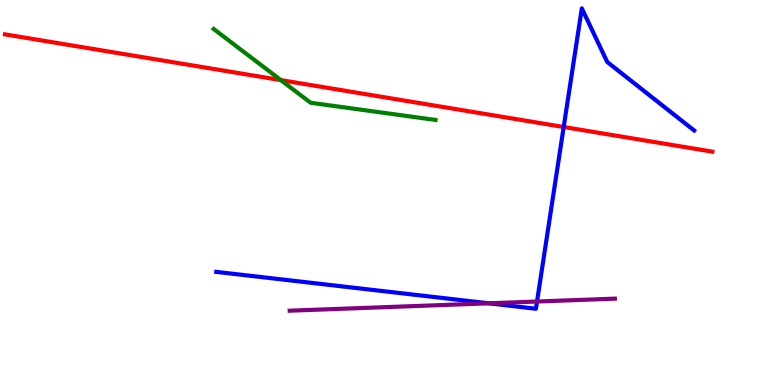[{'lines': ['blue', 'red'], 'intersections': [{'x': 7.27, 'y': 6.7}]}, {'lines': ['green', 'red'], 'intersections': [{'x': 3.62, 'y': 7.92}]}, {'lines': ['purple', 'red'], 'intersections': []}, {'lines': ['blue', 'green'], 'intersections': []}, {'lines': ['blue', 'purple'], 'intersections': [{'x': 6.31, 'y': 2.12}, {'x': 6.93, 'y': 2.17}]}, {'lines': ['green', 'purple'], 'intersections': []}]